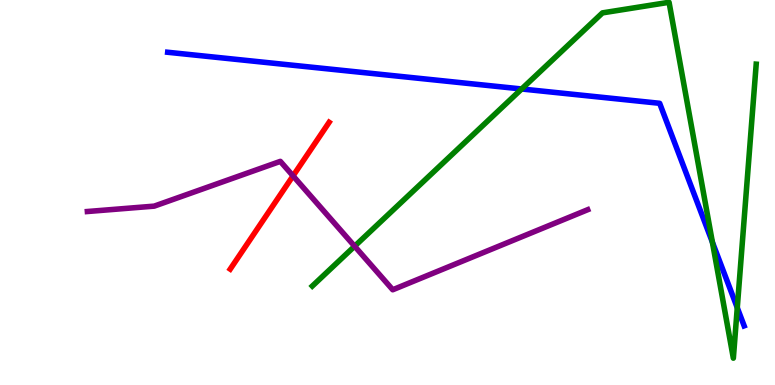[{'lines': ['blue', 'red'], 'intersections': []}, {'lines': ['green', 'red'], 'intersections': []}, {'lines': ['purple', 'red'], 'intersections': [{'x': 3.78, 'y': 5.43}]}, {'lines': ['blue', 'green'], 'intersections': [{'x': 6.73, 'y': 7.69}, {'x': 9.19, 'y': 3.71}, {'x': 9.51, 'y': 2.01}]}, {'lines': ['blue', 'purple'], 'intersections': []}, {'lines': ['green', 'purple'], 'intersections': [{'x': 4.58, 'y': 3.6}]}]